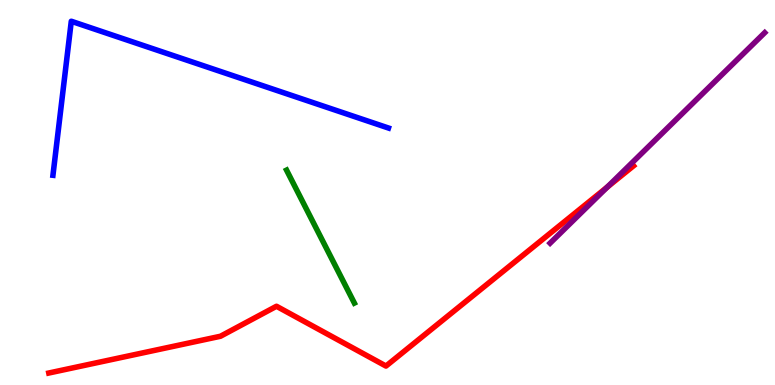[{'lines': ['blue', 'red'], 'intersections': []}, {'lines': ['green', 'red'], 'intersections': []}, {'lines': ['purple', 'red'], 'intersections': [{'x': 7.84, 'y': 5.14}]}, {'lines': ['blue', 'green'], 'intersections': []}, {'lines': ['blue', 'purple'], 'intersections': []}, {'lines': ['green', 'purple'], 'intersections': []}]